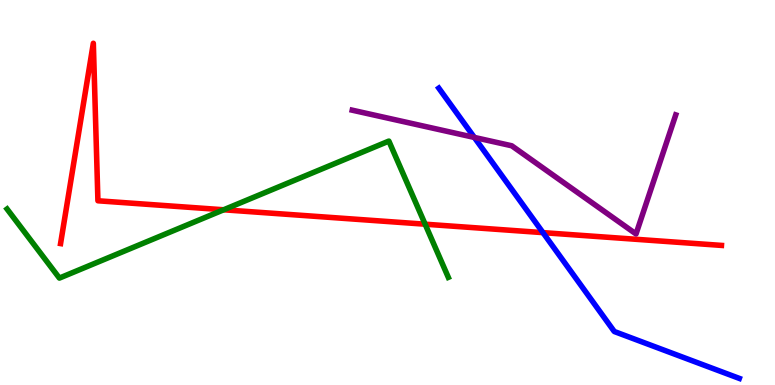[{'lines': ['blue', 'red'], 'intersections': [{'x': 7.01, 'y': 3.96}]}, {'lines': ['green', 'red'], 'intersections': [{'x': 2.89, 'y': 4.55}, {'x': 5.49, 'y': 4.18}]}, {'lines': ['purple', 'red'], 'intersections': []}, {'lines': ['blue', 'green'], 'intersections': []}, {'lines': ['blue', 'purple'], 'intersections': [{'x': 6.12, 'y': 6.43}]}, {'lines': ['green', 'purple'], 'intersections': []}]